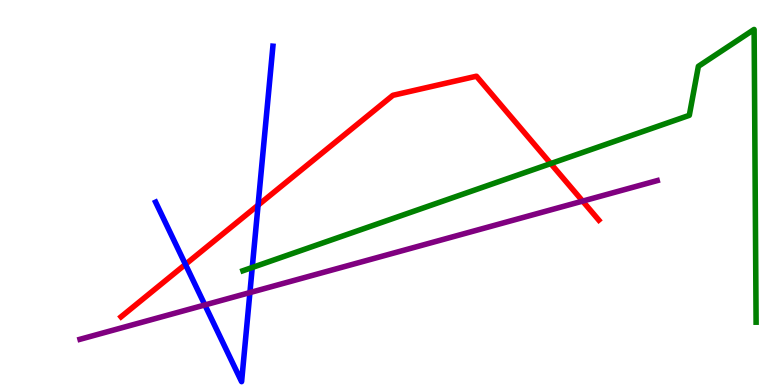[{'lines': ['blue', 'red'], 'intersections': [{'x': 2.39, 'y': 3.13}, {'x': 3.33, 'y': 4.67}]}, {'lines': ['green', 'red'], 'intersections': [{'x': 7.11, 'y': 5.75}]}, {'lines': ['purple', 'red'], 'intersections': [{'x': 7.52, 'y': 4.78}]}, {'lines': ['blue', 'green'], 'intersections': [{'x': 3.25, 'y': 3.05}]}, {'lines': ['blue', 'purple'], 'intersections': [{'x': 2.64, 'y': 2.08}, {'x': 3.22, 'y': 2.4}]}, {'lines': ['green', 'purple'], 'intersections': []}]